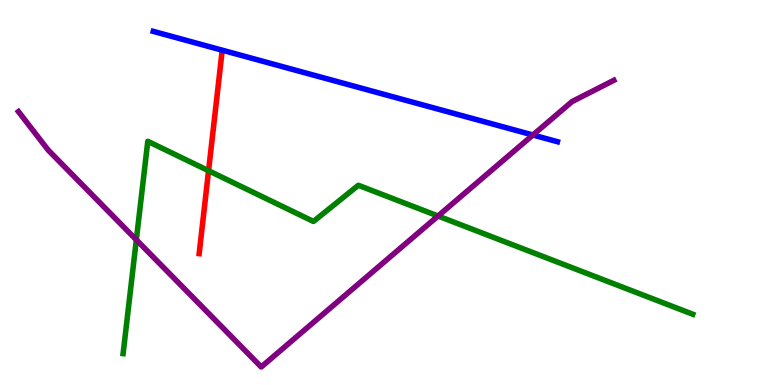[{'lines': ['blue', 'red'], 'intersections': []}, {'lines': ['green', 'red'], 'intersections': [{'x': 2.69, 'y': 5.57}]}, {'lines': ['purple', 'red'], 'intersections': []}, {'lines': ['blue', 'green'], 'intersections': []}, {'lines': ['blue', 'purple'], 'intersections': [{'x': 6.88, 'y': 6.49}]}, {'lines': ['green', 'purple'], 'intersections': [{'x': 1.76, 'y': 3.77}, {'x': 5.65, 'y': 4.39}]}]